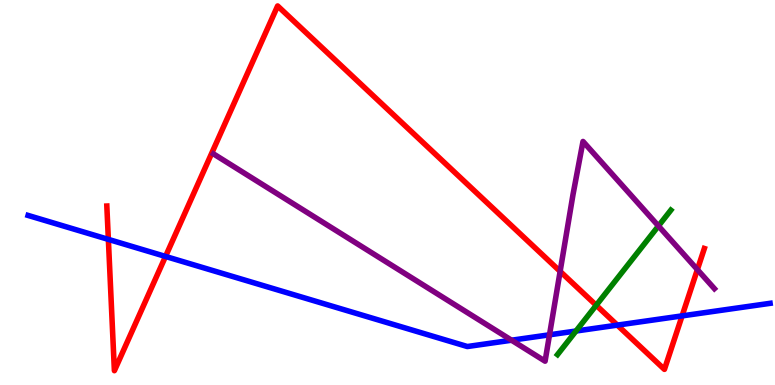[{'lines': ['blue', 'red'], 'intersections': [{'x': 1.4, 'y': 3.78}, {'x': 2.14, 'y': 3.34}, {'x': 7.97, 'y': 1.56}, {'x': 8.8, 'y': 1.8}]}, {'lines': ['green', 'red'], 'intersections': [{'x': 7.69, 'y': 2.07}]}, {'lines': ['purple', 'red'], 'intersections': [{'x': 7.23, 'y': 2.95}, {'x': 9.0, 'y': 3.0}]}, {'lines': ['blue', 'green'], 'intersections': [{'x': 7.43, 'y': 1.4}]}, {'lines': ['blue', 'purple'], 'intersections': [{'x': 6.6, 'y': 1.16}, {'x': 7.09, 'y': 1.3}]}, {'lines': ['green', 'purple'], 'intersections': [{'x': 8.5, 'y': 4.13}]}]